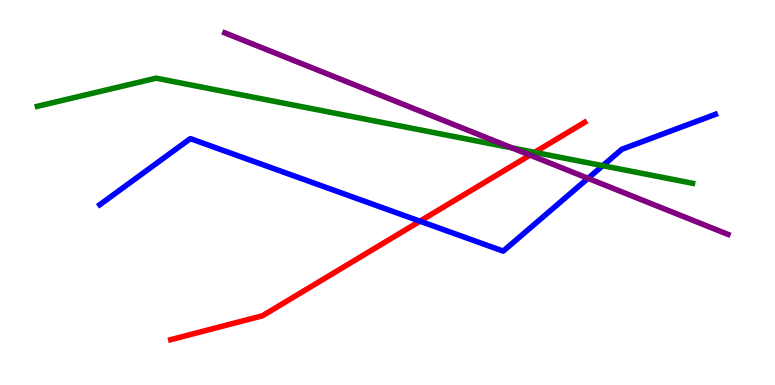[{'lines': ['blue', 'red'], 'intersections': [{'x': 5.42, 'y': 4.25}]}, {'lines': ['green', 'red'], 'intersections': [{'x': 6.9, 'y': 6.04}]}, {'lines': ['purple', 'red'], 'intersections': [{'x': 6.84, 'y': 5.97}]}, {'lines': ['blue', 'green'], 'intersections': [{'x': 7.78, 'y': 5.7}]}, {'lines': ['blue', 'purple'], 'intersections': [{'x': 7.59, 'y': 5.37}]}, {'lines': ['green', 'purple'], 'intersections': [{'x': 6.61, 'y': 6.16}]}]